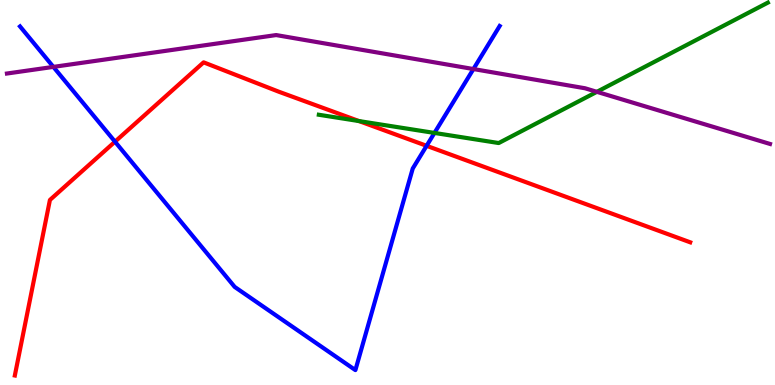[{'lines': ['blue', 'red'], 'intersections': [{'x': 1.48, 'y': 6.32}, {'x': 5.5, 'y': 6.21}]}, {'lines': ['green', 'red'], 'intersections': [{'x': 4.63, 'y': 6.86}]}, {'lines': ['purple', 'red'], 'intersections': []}, {'lines': ['blue', 'green'], 'intersections': [{'x': 5.61, 'y': 6.55}]}, {'lines': ['blue', 'purple'], 'intersections': [{'x': 0.689, 'y': 8.26}, {'x': 6.11, 'y': 8.21}]}, {'lines': ['green', 'purple'], 'intersections': [{'x': 7.7, 'y': 7.61}]}]